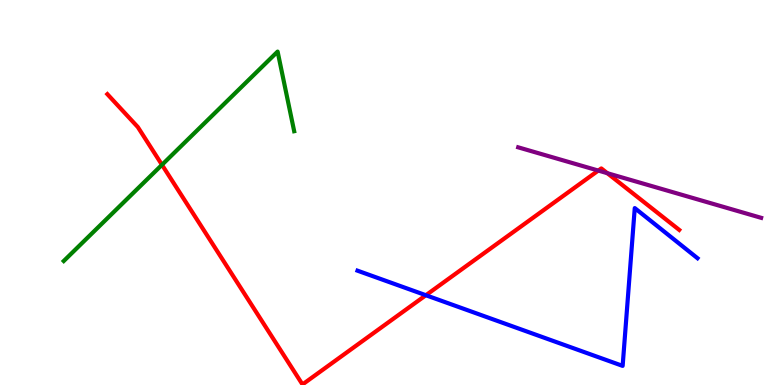[{'lines': ['blue', 'red'], 'intersections': [{'x': 5.5, 'y': 2.33}]}, {'lines': ['green', 'red'], 'intersections': [{'x': 2.09, 'y': 5.72}]}, {'lines': ['purple', 'red'], 'intersections': [{'x': 7.72, 'y': 5.57}, {'x': 7.84, 'y': 5.5}]}, {'lines': ['blue', 'green'], 'intersections': []}, {'lines': ['blue', 'purple'], 'intersections': []}, {'lines': ['green', 'purple'], 'intersections': []}]